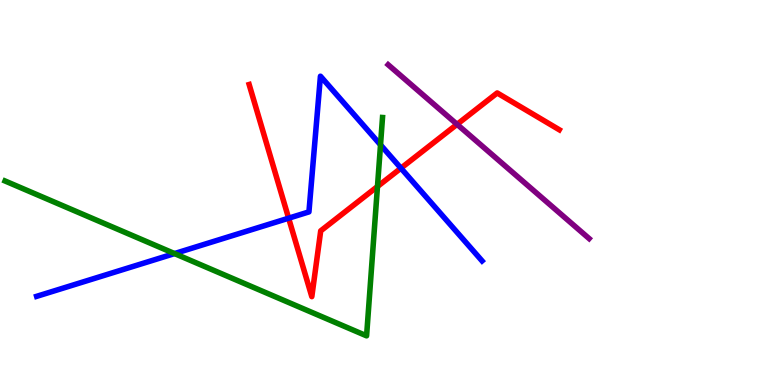[{'lines': ['blue', 'red'], 'intersections': [{'x': 3.72, 'y': 4.33}, {'x': 5.17, 'y': 5.63}]}, {'lines': ['green', 'red'], 'intersections': [{'x': 4.87, 'y': 5.16}]}, {'lines': ['purple', 'red'], 'intersections': [{'x': 5.9, 'y': 6.77}]}, {'lines': ['blue', 'green'], 'intersections': [{'x': 2.25, 'y': 3.41}, {'x': 4.91, 'y': 6.24}]}, {'lines': ['blue', 'purple'], 'intersections': []}, {'lines': ['green', 'purple'], 'intersections': []}]